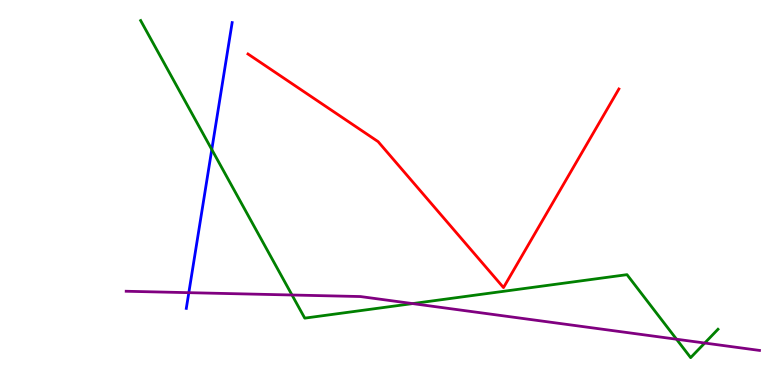[{'lines': ['blue', 'red'], 'intersections': []}, {'lines': ['green', 'red'], 'intersections': []}, {'lines': ['purple', 'red'], 'intersections': []}, {'lines': ['blue', 'green'], 'intersections': [{'x': 2.73, 'y': 6.12}]}, {'lines': ['blue', 'purple'], 'intersections': [{'x': 2.44, 'y': 2.4}]}, {'lines': ['green', 'purple'], 'intersections': [{'x': 3.77, 'y': 2.34}, {'x': 5.32, 'y': 2.11}, {'x': 8.73, 'y': 1.19}, {'x': 9.09, 'y': 1.09}]}]